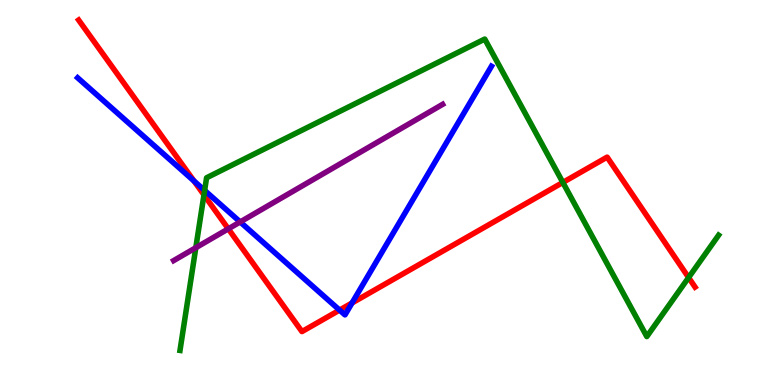[{'lines': ['blue', 'red'], 'intersections': [{'x': 2.5, 'y': 5.3}, {'x': 4.38, 'y': 1.95}, {'x': 4.54, 'y': 2.13}]}, {'lines': ['green', 'red'], 'intersections': [{'x': 2.63, 'y': 4.94}, {'x': 7.26, 'y': 5.26}, {'x': 8.89, 'y': 2.79}]}, {'lines': ['purple', 'red'], 'intersections': [{'x': 2.95, 'y': 4.06}]}, {'lines': ['blue', 'green'], 'intersections': [{'x': 2.64, 'y': 5.05}]}, {'lines': ['blue', 'purple'], 'intersections': [{'x': 3.1, 'y': 4.24}]}, {'lines': ['green', 'purple'], 'intersections': [{'x': 2.53, 'y': 3.57}]}]